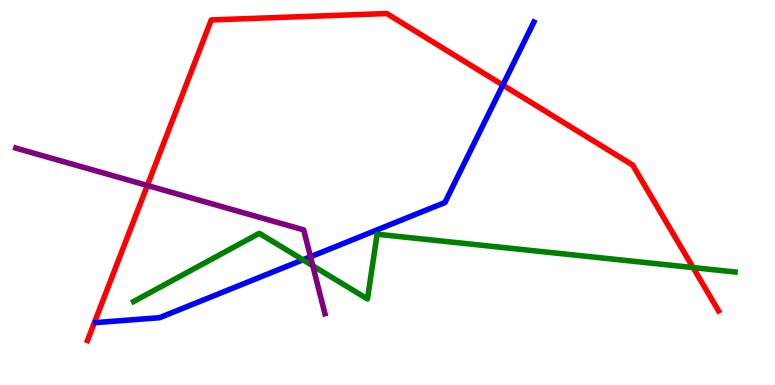[{'lines': ['blue', 'red'], 'intersections': [{'x': 6.49, 'y': 7.79}]}, {'lines': ['green', 'red'], 'intersections': [{'x': 8.94, 'y': 3.05}]}, {'lines': ['purple', 'red'], 'intersections': [{'x': 1.9, 'y': 5.18}]}, {'lines': ['blue', 'green'], 'intersections': [{'x': 3.91, 'y': 3.25}]}, {'lines': ['blue', 'purple'], 'intersections': [{'x': 4.01, 'y': 3.33}]}, {'lines': ['green', 'purple'], 'intersections': [{'x': 4.04, 'y': 3.1}]}]